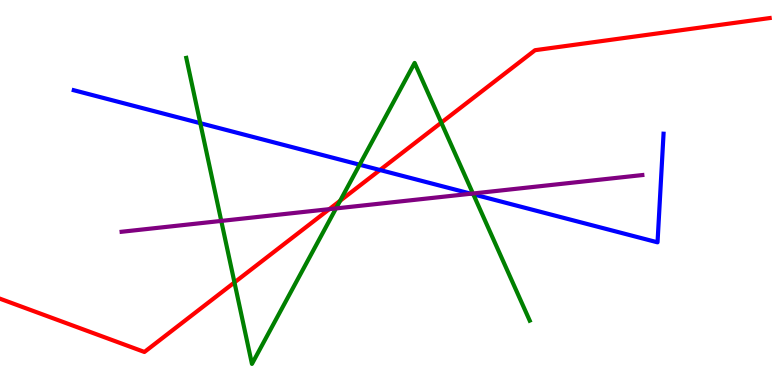[{'lines': ['blue', 'red'], 'intersections': [{'x': 4.9, 'y': 5.58}]}, {'lines': ['green', 'red'], 'intersections': [{'x': 3.03, 'y': 2.66}, {'x': 4.39, 'y': 4.78}, {'x': 5.69, 'y': 6.81}]}, {'lines': ['purple', 'red'], 'intersections': [{'x': 4.25, 'y': 4.57}]}, {'lines': ['blue', 'green'], 'intersections': [{'x': 2.58, 'y': 6.8}, {'x': 4.64, 'y': 5.72}, {'x': 6.11, 'y': 4.95}]}, {'lines': ['blue', 'purple'], 'intersections': [{'x': 6.08, 'y': 4.97}]}, {'lines': ['green', 'purple'], 'intersections': [{'x': 2.86, 'y': 4.26}, {'x': 4.34, 'y': 4.59}, {'x': 6.1, 'y': 4.97}]}]